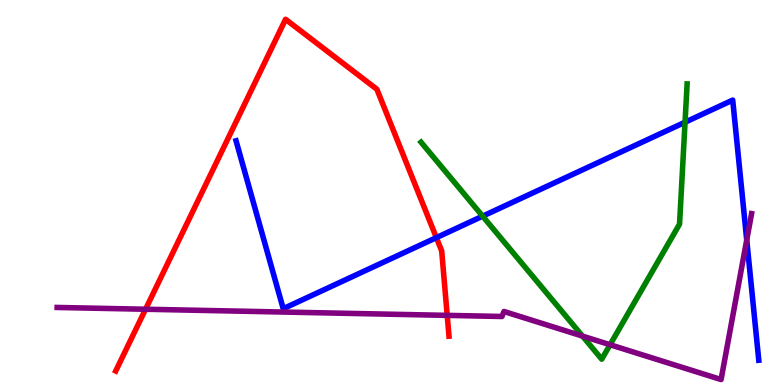[{'lines': ['blue', 'red'], 'intersections': [{'x': 5.63, 'y': 3.83}]}, {'lines': ['green', 'red'], 'intersections': []}, {'lines': ['purple', 'red'], 'intersections': [{'x': 1.88, 'y': 1.97}, {'x': 5.77, 'y': 1.81}]}, {'lines': ['blue', 'green'], 'intersections': [{'x': 6.23, 'y': 4.39}, {'x': 8.84, 'y': 6.83}]}, {'lines': ['blue', 'purple'], 'intersections': [{'x': 9.64, 'y': 3.77}]}, {'lines': ['green', 'purple'], 'intersections': [{'x': 7.52, 'y': 1.27}, {'x': 7.87, 'y': 1.05}]}]